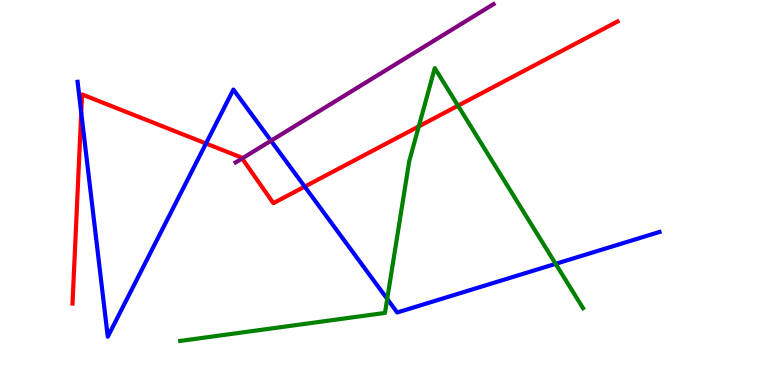[{'lines': ['blue', 'red'], 'intersections': [{'x': 1.05, 'y': 7.07}, {'x': 2.66, 'y': 6.27}, {'x': 3.93, 'y': 5.15}]}, {'lines': ['green', 'red'], 'intersections': [{'x': 5.4, 'y': 6.72}, {'x': 5.91, 'y': 7.25}]}, {'lines': ['purple', 'red'], 'intersections': [{'x': 3.12, 'y': 5.88}]}, {'lines': ['blue', 'green'], 'intersections': [{'x': 5.0, 'y': 2.24}, {'x': 7.17, 'y': 3.15}]}, {'lines': ['blue', 'purple'], 'intersections': [{'x': 3.5, 'y': 6.34}]}, {'lines': ['green', 'purple'], 'intersections': []}]